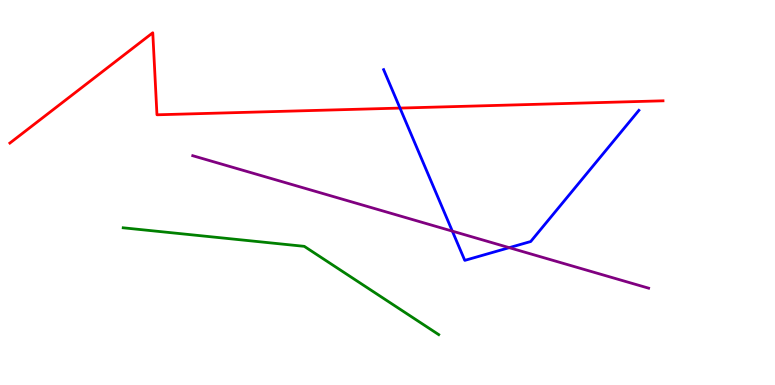[{'lines': ['blue', 'red'], 'intersections': [{'x': 5.16, 'y': 7.19}]}, {'lines': ['green', 'red'], 'intersections': []}, {'lines': ['purple', 'red'], 'intersections': []}, {'lines': ['blue', 'green'], 'intersections': []}, {'lines': ['blue', 'purple'], 'intersections': [{'x': 5.84, 'y': 4.0}, {'x': 6.57, 'y': 3.57}]}, {'lines': ['green', 'purple'], 'intersections': []}]